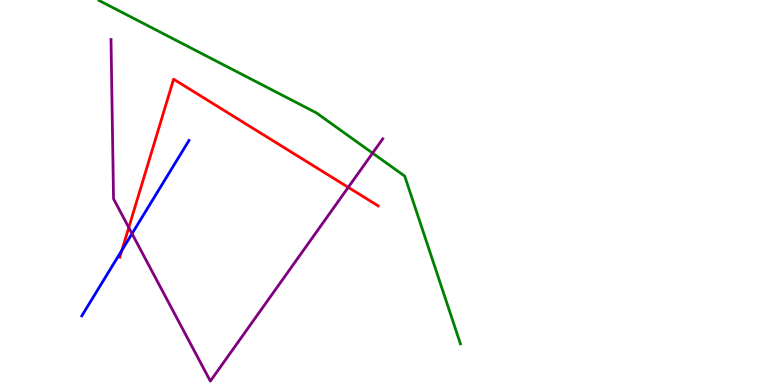[{'lines': ['blue', 'red'], 'intersections': [{'x': 1.57, 'y': 3.5}]}, {'lines': ['green', 'red'], 'intersections': []}, {'lines': ['purple', 'red'], 'intersections': [{'x': 1.66, 'y': 4.09}, {'x': 4.49, 'y': 5.13}]}, {'lines': ['blue', 'green'], 'intersections': []}, {'lines': ['blue', 'purple'], 'intersections': [{'x': 1.7, 'y': 3.93}]}, {'lines': ['green', 'purple'], 'intersections': [{'x': 4.81, 'y': 6.02}]}]